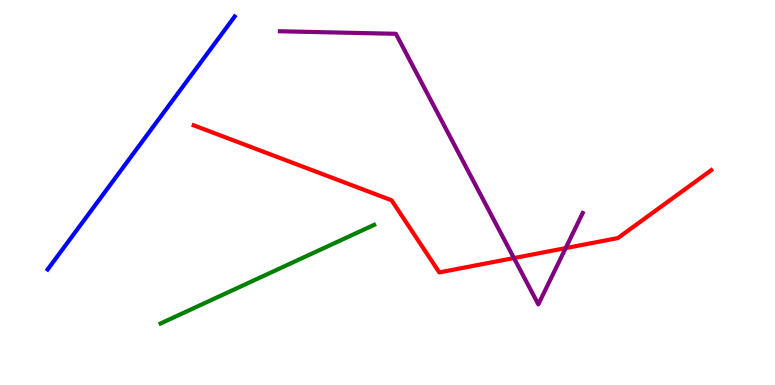[{'lines': ['blue', 'red'], 'intersections': []}, {'lines': ['green', 'red'], 'intersections': []}, {'lines': ['purple', 'red'], 'intersections': [{'x': 6.63, 'y': 3.3}, {'x': 7.3, 'y': 3.56}]}, {'lines': ['blue', 'green'], 'intersections': []}, {'lines': ['blue', 'purple'], 'intersections': []}, {'lines': ['green', 'purple'], 'intersections': []}]